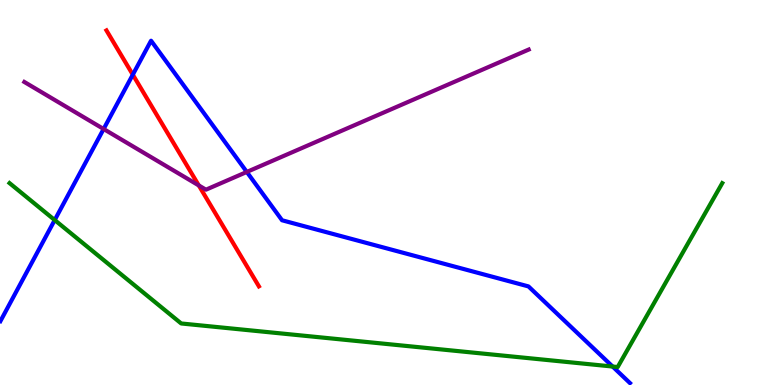[{'lines': ['blue', 'red'], 'intersections': [{'x': 1.71, 'y': 8.06}]}, {'lines': ['green', 'red'], 'intersections': []}, {'lines': ['purple', 'red'], 'intersections': [{'x': 2.57, 'y': 5.18}]}, {'lines': ['blue', 'green'], 'intersections': [{'x': 0.706, 'y': 4.28}, {'x': 7.9, 'y': 0.48}]}, {'lines': ['blue', 'purple'], 'intersections': [{'x': 1.34, 'y': 6.65}, {'x': 3.18, 'y': 5.53}]}, {'lines': ['green', 'purple'], 'intersections': []}]